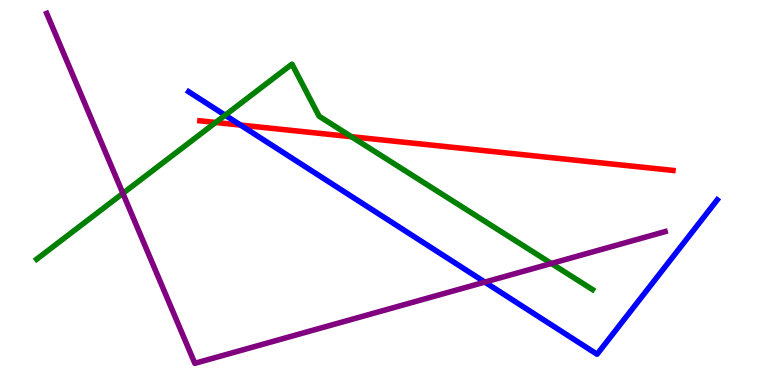[{'lines': ['blue', 'red'], 'intersections': [{'x': 3.1, 'y': 6.75}]}, {'lines': ['green', 'red'], 'intersections': [{'x': 2.78, 'y': 6.82}, {'x': 4.53, 'y': 6.45}]}, {'lines': ['purple', 'red'], 'intersections': []}, {'lines': ['blue', 'green'], 'intersections': [{'x': 2.91, 'y': 7.01}]}, {'lines': ['blue', 'purple'], 'intersections': [{'x': 6.26, 'y': 2.67}]}, {'lines': ['green', 'purple'], 'intersections': [{'x': 1.59, 'y': 4.98}, {'x': 7.11, 'y': 3.16}]}]